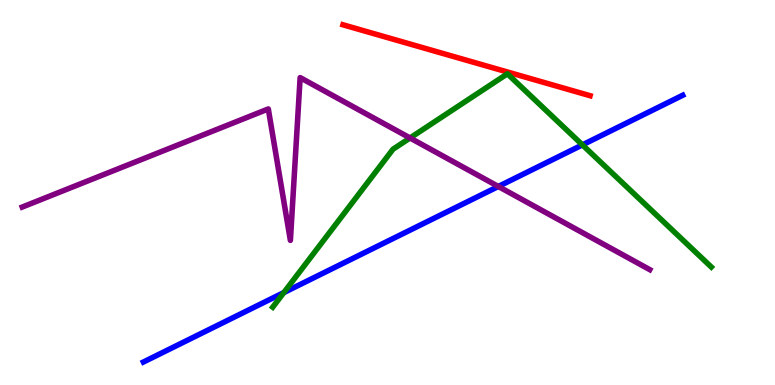[{'lines': ['blue', 'red'], 'intersections': []}, {'lines': ['green', 'red'], 'intersections': []}, {'lines': ['purple', 'red'], 'intersections': []}, {'lines': ['blue', 'green'], 'intersections': [{'x': 3.66, 'y': 2.4}, {'x': 7.52, 'y': 6.24}]}, {'lines': ['blue', 'purple'], 'intersections': [{'x': 6.43, 'y': 5.16}]}, {'lines': ['green', 'purple'], 'intersections': [{'x': 5.29, 'y': 6.42}]}]